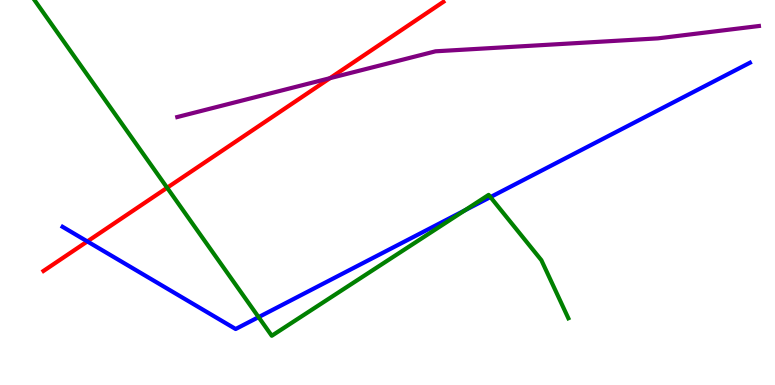[{'lines': ['blue', 'red'], 'intersections': [{'x': 1.13, 'y': 3.73}]}, {'lines': ['green', 'red'], 'intersections': [{'x': 2.16, 'y': 5.12}]}, {'lines': ['purple', 'red'], 'intersections': [{'x': 4.26, 'y': 7.97}]}, {'lines': ['blue', 'green'], 'intersections': [{'x': 3.34, 'y': 1.76}, {'x': 6.0, 'y': 4.54}, {'x': 6.33, 'y': 4.88}]}, {'lines': ['blue', 'purple'], 'intersections': []}, {'lines': ['green', 'purple'], 'intersections': []}]